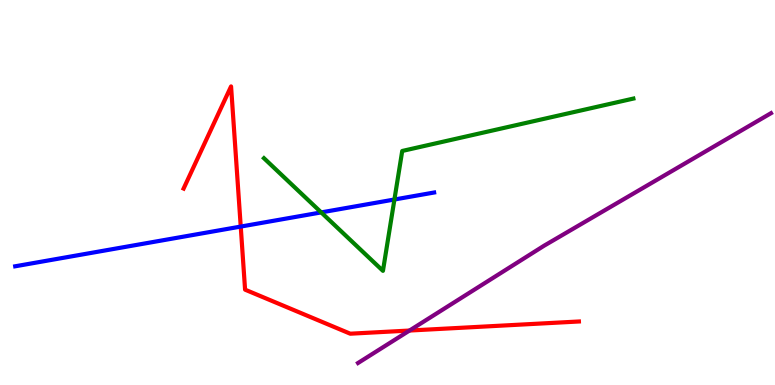[{'lines': ['blue', 'red'], 'intersections': [{'x': 3.11, 'y': 4.12}]}, {'lines': ['green', 'red'], 'intersections': []}, {'lines': ['purple', 'red'], 'intersections': [{'x': 5.28, 'y': 1.41}]}, {'lines': ['blue', 'green'], 'intersections': [{'x': 4.14, 'y': 4.48}, {'x': 5.09, 'y': 4.82}]}, {'lines': ['blue', 'purple'], 'intersections': []}, {'lines': ['green', 'purple'], 'intersections': []}]